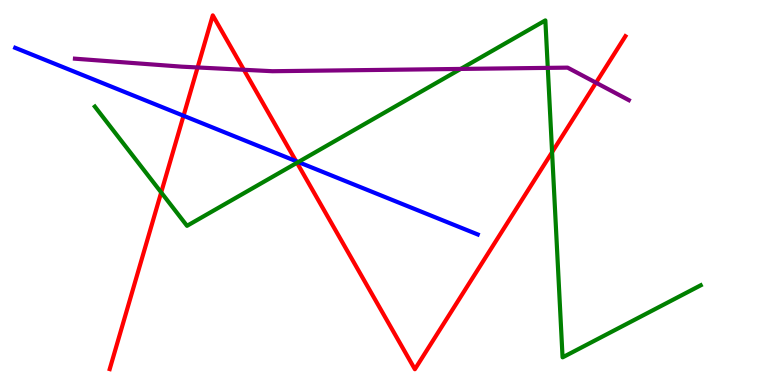[{'lines': ['blue', 'red'], 'intersections': [{'x': 2.37, 'y': 6.99}, {'x': 3.82, 'y': 5.81}]}, {'lines': ['green', 'red'], 'intersections': [{'x': 2.08, 'y': 5.0}, {'x': 3.83, 'y': 5.77}, {'x': 7.12, 'y': 6.05}]}, {'lines': ['purple', 'red'], 'intersections': [{'x': 2.55, 'y': 8.25}, {'x': 3.15, 'y': 8.19}, {'x': 7.69, 'y': 7.85}]}, {'lines': ['blue', 'green'], 'intersections': [{'x': 3.85, 'y': 5.79}]}, {'lines': ['blue', 'purple'], 'intersections': []}, {'lines': ['green', 'purple'], 'intersections': [{'x': 5.94, 'y': 8.21}, {'x': 7.07, 'y': 8.24}]}]